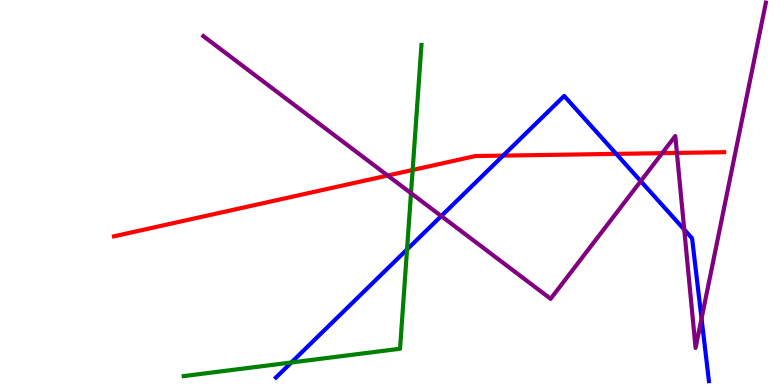[{'lines': ['blue', 'red'], 'intersections': [{'x': 6.49, 'y': 5.96}, {'x': 7.95, 'y': 6.0}]}, {'lines': ['green', 'red'], 'intersections': [{'x': 5.32, 'y': 5.58}]}, {'lines': ['purple', 'red'], 'intersections': [{'x': 5.0, 'y': 5.44}, {'x': 8.54, 'y': 6.02}, {'x': 8.73, 'y': 6.03}]}, {'lines': ['blue', 'green'], 'intersections': [{'x': 3.76, 'y': 0.585}, {'x': 5.25, 'y': 3.52}]}, {'lines': ['blue', 'purple'], 'intersections': [{'x': 5.69, 'y': 4.39}, {'x': 8.27, 'y': 5.29}, {'x': 8.83, 'y': 4.04}, {'x': 9.05, 'y': 1.73}]}, {'lines': ['green', 'purple'], 'intersections': [{'x': 5.3, 'y': 4.98}]}]